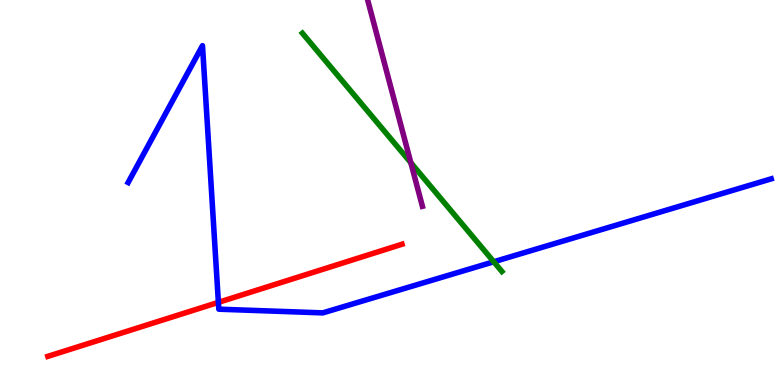[{'lines': ['blue', 'red'], 'intersections': [{'x': 2.82, 'y': 2.15}]}, {'lines': ['green', 'red'], 'intersections': []}, {'lines': ['purple', 'red'], 'intersections': []}, {'lines': ['blue', 'green'], 'intersections': [{'x': 6.37, 'y': 3.2}]}, {'lines': ['blue', 'purple'], 'intersections': []}, {'lines': ['green', 'purple'], 'intersections': [{'x': 5.3, 'y': 5.77}]}]